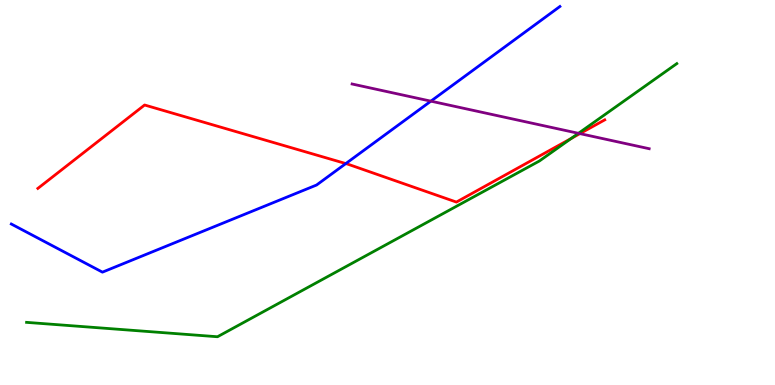[{'lines': ['blue', 'red'], 'intersections': [{'x': 4.46, 'y': 5.75}]}, {'lines': ['green', 'red'], 'intersections': [{'x': 7.37, 'y': 6.4}]}, {'lines': ['purple', 'red'], 'intersections': [{'x': 7.48, 'y': 6.53}]}, {'lines': ['blue', 'green'], 'intersections': []}, {'lines': ['blue', 'purple'], 'intersections': [{'x': 5.56, 'y': 7.37}]}, {'lines': ['green', 'purple'], 'intersections': [{'x': 7.46, 'y': 6.54}]}]